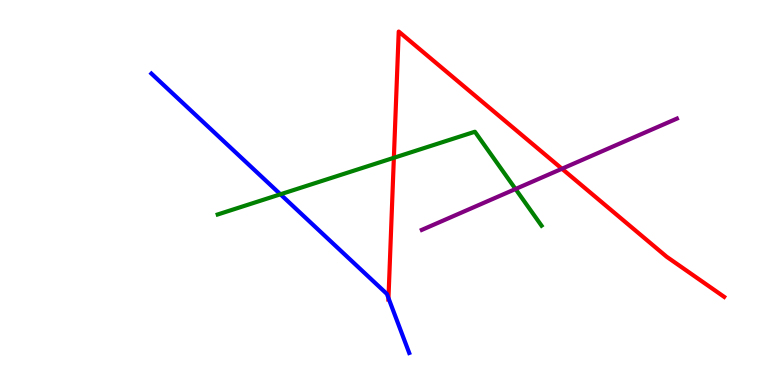[{'lines': ['blue', 'red'], 'intersections': [{'x': 5.01, 'y': 2.26}]}, {'lines': ['green', 'red'], 'intersections': [{'x': 5.08, 'y': 5.9}]}, {'lines': ['purple', 'red'], 'intersections': [{'x': 7.25, 'y': 5.62}]}, {'lines': ['blue', 'green'], 'intersections': [{'x': 3.62, 'y': 4.95}]}, {'lines': ['blue', 'purple'], 'intersections': []}, {'lines': ['green', 'purple'], 'intersections': [{'x': 6.65, 'y': 5.09}]}]